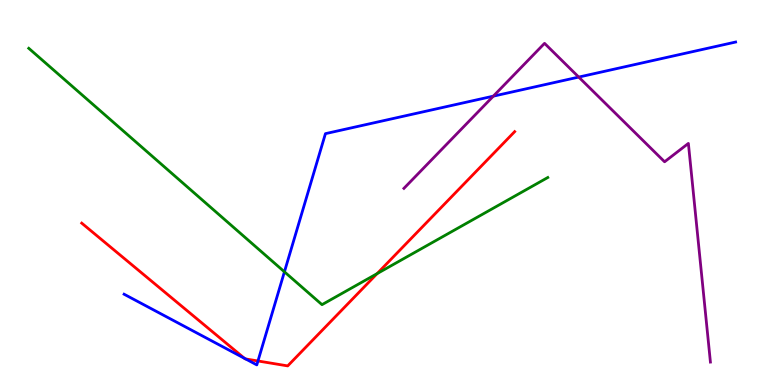[{'lines': ['blue', 'red'], 'intersections': [{'x': 3.15, 'y': 0.694}, {'x': 3.17, 'y': 0.677}, {'x': 3.33, 'y': 0.624}]}, {'lines': ['green', 'red'], 'intersections': [{'x': 4.87, 'y': 2.89}]}, {'lines': ['purple', 'red'], 'intersections': []}, {'lines': ['blue', 'green'], 'intersections': [{'x': 3.67, 'y': 2.94}]}, {'lines': ['blue', 'purple'], 'intersections': [{'x': 6.37, 'y': 7.5}, {'x': 7.47, 'y': 8.0}]}, {'lines': ['green', 'purple'], 'intersections': []}]